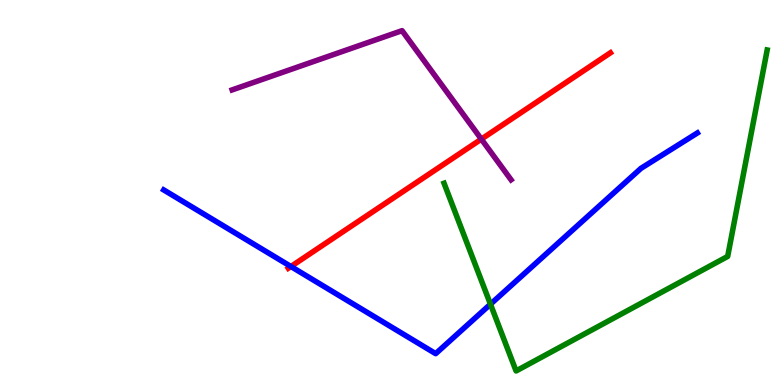[{'lines': ['blue', 'red'], 'intersections': [{'x': 3.75, 'y': 3.08}]}, {'lines': ['green', 'red'], 'intersections': []}, {'lines': ['purple', 'red'], 'intersections': [{'x': 6.21, 'y': 6.39}]}, {'lines': ['blue', 'green'], 'intersections': [{'x': 6.33, 'y': 2.1}]}, {'lines': ['blue', 'purple'], 'intersections': []}, {'lines': ['green', 'purple'], 'intersections': []}]